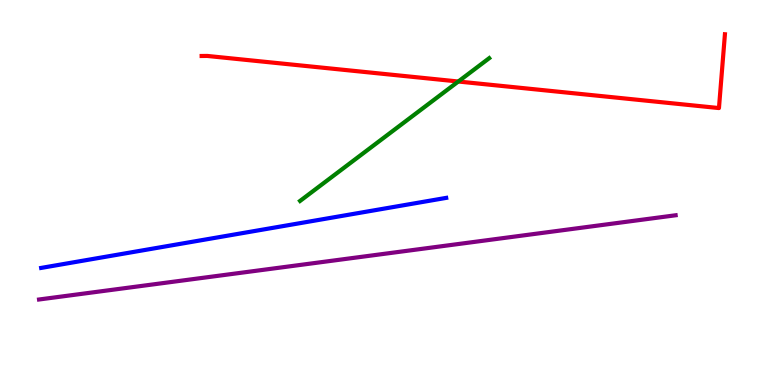[{'lines': ['blue', 'red'], 'intersections': []}, {'lines': ['green', 'red'], 'intersections': [{'x': 5.91, 'y': 7.88}]}, {'lines': ['purple', 'red'], 'intersections': []}, {'lines': ['blue', 'green'], 'intersections': []}, {'lines': ['blue', 'purple'], 'intersections': []}, {'lines': ['green', 'purple'], 'intersections': []}]